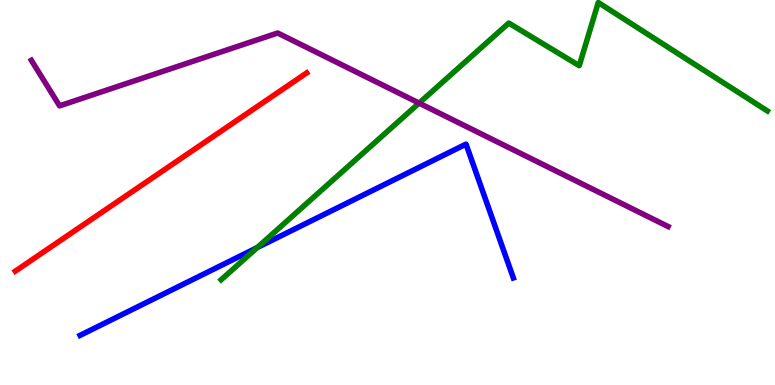[{'lines': ['blue', 'red'], 'intersections': []}, {'lines': ['green', 'red'], 'intersections': []}, {'lines': ['purple', 'red'], 'intersections': []}, {'lines': ['blue', 'green'], 'intersections': [{'x': 3.32, 'y': 3.57}]}, {'lines': ['blue', 'purple'], 'intersections': []}, {'lines': ['green', 'purple'], 'intersections': [{'x': 5.41, 'y': 7.32}]}]